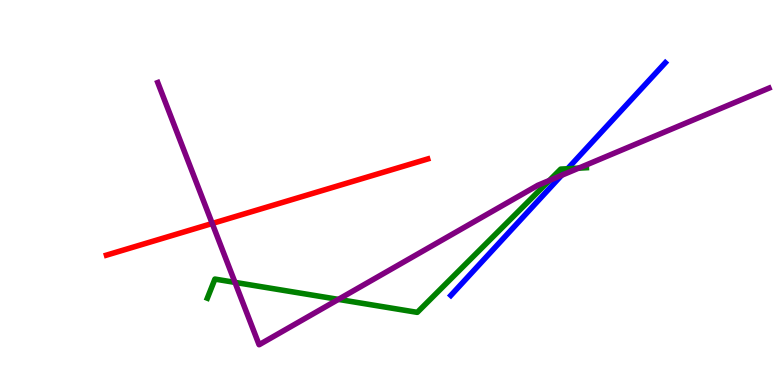[{'lines': ['blue', 'red'], 'intersections': []}, {'lines': ['green', 'red'], 'intersections': []}, {'lines': ['purple', 'red'], 'intersections': [{'x': 2.74, 'y': 4.2}]}, {'lines': ['blue', 'green'], 'intersections': [{'x': 7.32, 'y': 5.62}]}, {'lines': ['blue', 'purple'], 'intersections': [{'x': 7.25, 'y': 5.45}]}, {'lines': ['green', 'purple'], 'intersections': [{'x': 3.03, 'y': 2.67}, {'x': 4.37, 'y': 2.22}, {'x': 7.09, 'y': 5.31}, {'x': 7.47, 'y': 5.63}]}]